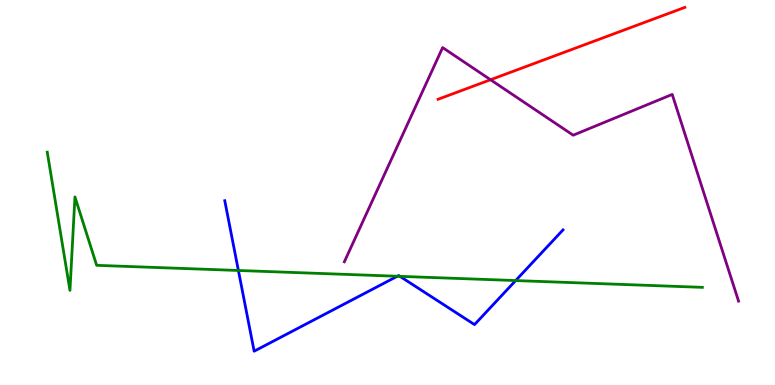[{'lines': ['blue', 'red'], 'intersections': []}, {'lines': ['green', 'red'], 'intersections': []}, {'lines': ['purple', 'red'], 'intersections': [{'x': 6.33, 'y': 7.93}]}, {'lines': ['blue', 'green'], 'intersections': [{'x': 3.08, 'y': 2.97}, {'x': 5.13, 'y': 2.82}, {'x': 5.16, 'y': 2.82}, {'x': 6.65, 'y': 2.71}]}, {'lines': ['blue', 'purple'], 'intersections': []}, {'lines': ['green', 'purple'], 'intersections': []}]